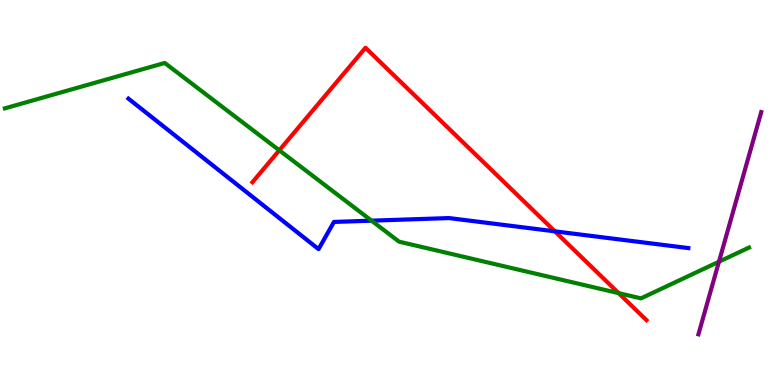[{'lines': ['blue', 'red'], 'intersections': [{'x': 7.16, 'y': 3.99}]}, {'lines': ['green', 'red'], 'intersections': [{'x': 3.6, 'y': 6.1}, {'x': 7.98, 'y': 2.39}]}, {'lines': ['purple', 'red'], 'intersections': []}, {'lines': ['blue', 'green'], 'intersections': [{'x': 4.79, 'y': 4.27}]}, {'lines': ['blue', 'purple'], 'intersections': []}, {'lines': ['green', 'purple'], 'intersections': [{'x': 9.28, 'y': 3.2}]}]